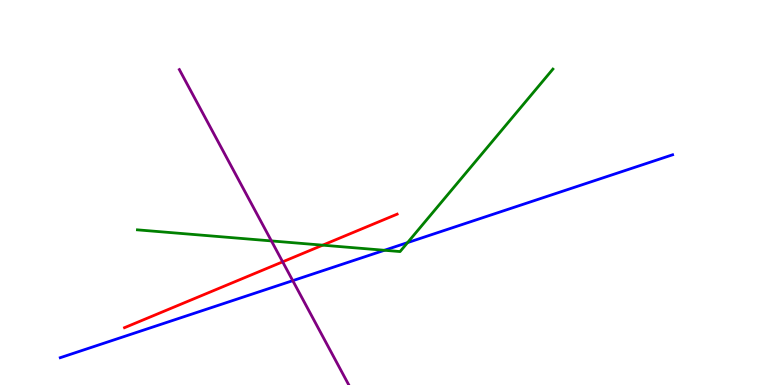[{'lines': ['blue', 'red'], 'intersections': []}, {'lines': ['green', 'red'], 'intersections': [{'x': 4.16, 'y': 3.63}]}, {'lines': ['purple', 'red'], 'intersections': [{'x': 3.65, 'y': 3.2}]}, {'lines': ['blue', 'green'], 'intersections': [{'x': 4.96, 'y': 3.5}, {'x': 5.26, 'y': 3.7}]}, {'lines': ['blue', 'purple'], 'intersections': [{'x': 3.78, 'y': 2.71}]}, {'lines': ['green', 'purple'], 'intersections': [{'x': 3.5, 'y': 3.74}]}]